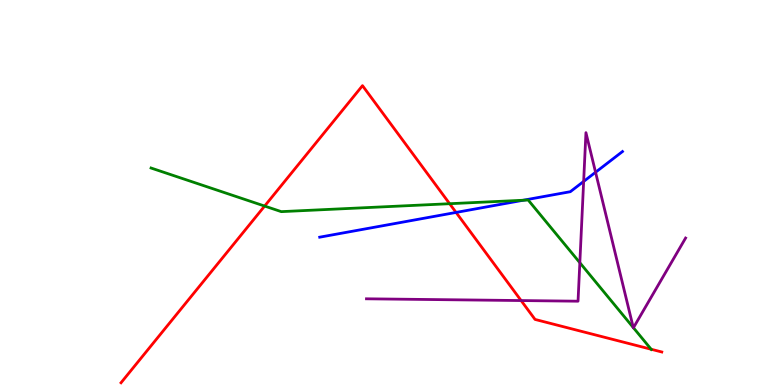[{'lines': ['blue', 'red'], 'intersections': [{'x': 5.88, 'y': 4.48}]}, {'lines': ['green', 'red'], 'intersections': [{'x': 3.41, 'y': 4.65}, {'x': 5.8, 'y': 4.71}, {'x': 8.4, 'y': 0.928}]}, {'lines': ['purple', 'red'], 'intersections': [{'x': 6.72, 'y': 2.19}]}, {'lines': ['blue', 'green'], 'intersections': [{'x': 6.75, 'y': 4.8}]}, {'lines': ['blue', 'purple'], 'intersections': [{'x': 7.53, 'y': 5.29}, {'x': 7.68, 'y': 5.53}]}, {'lines': ['green', 'purple'], 'intersections': [{'x': 7.48, 'y': 3.18}, {'x': 8.17, 'y': 1.49}, {'x': 8.17, 'y': 1.49}]}]